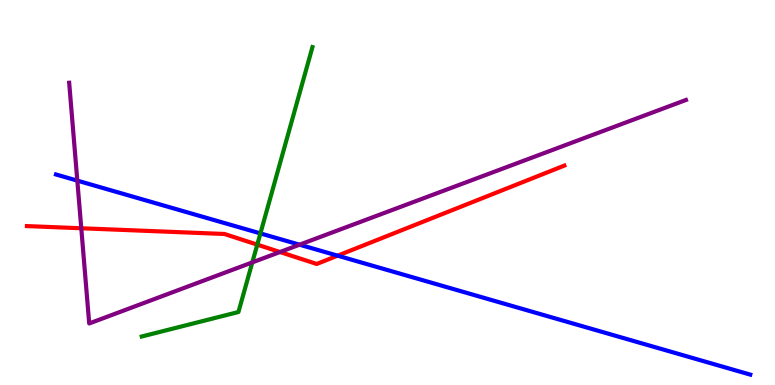[{'lines': ['blue', 'red'], 'intersections': [{'x': 4.36, 'y': 3.36}]}, {'lines': ['green', 'red'], 'intersections': [{'x': 3.32, 'y': 3.65}]}, {'lines': ['purple', 'red'], 'intersections': [{'x': 1.05, 'y': 4.07}, {'x': 3.61, 'y': 3.45}]}, {'lines': ['blue', 'green'], 'intersections': [{'x': 3.36, 'y': 3.94}]}, {'lines': ['blue', 'purple'], 'intersections': [{'x': 0.998, 'y': 5.31}, {'x': 3.87, 'y': 3.64}]}, {'lines': ['green', 'purple'], 'intersections': [{'x': 3.26, 'y': 3.18}]}]